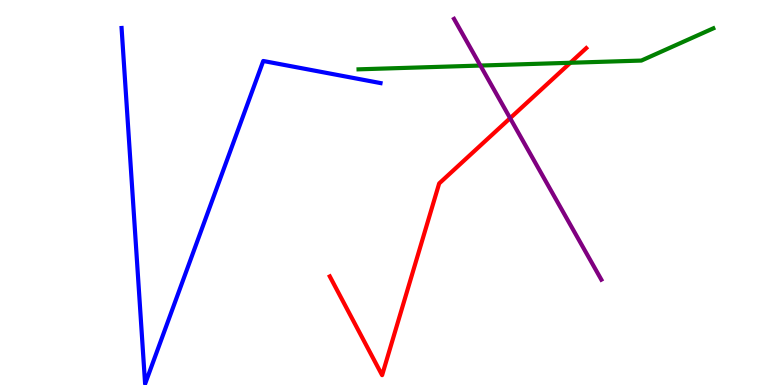[{'lines': ['blue', 'red'], 'intersections': []}, {'lines': ['green', 'red'], 'intersections': [{'x': 7.36, 'y': 8.37}]}, {'lines': ['purple', 'red'], 'intersections': [{'x': 6.58, 'y': 6.93}]}, {'lines': ['blue', 'green'], 'intersections': []}, {'lines': ['blue', 'purple'], 'intersections': []}, {'lines': ['green', 'purple'], 'intersections': [{'x': 6.2, 'y': 8.3}]}]